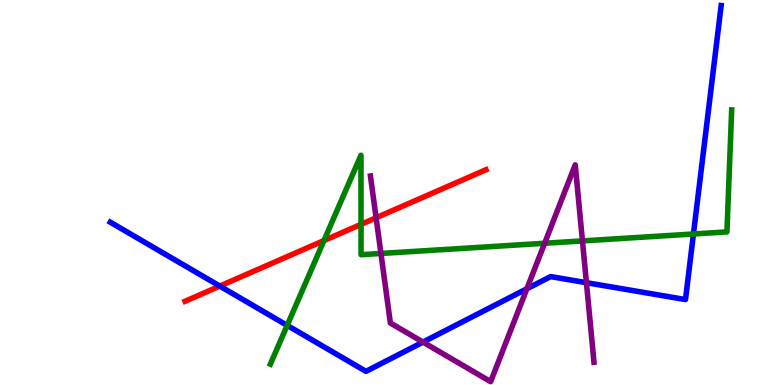[{'lines': ['blue', 'red'], 'intersections': [{'x': 2.84, 'y': 2.57}]}, {'lines': ['green', 'red'], 'intersections': [{'x': 4.18, 'y': 3.75}, {'x': 4.66, 'y': 4.17}]}, {'lines': ['purple', 'red'], 'intersections': [{'x': 4.85, 'y': 4.34}]}, {'lines': ['blue', 'green'], 'intersections': [{'x': 3.71, 'y': 1.55}, {'x': 8.95, 'y': 3.92}]}, {'lines': ['blue', 'purple'], 'intersections': [{'x': 5.46, 'y': 1.11}, {'x': 6.8, 'y': 2.5}, {'x': 7.57, 'y': 2.66}]}, {'lines': ['green', 'purple'], 'intersections': [{'x': 4.92, 'y': 3.42}, {'x': 7.03, 'y': 3.68}, {'x': 7.52, 'y': 3.74}]}]